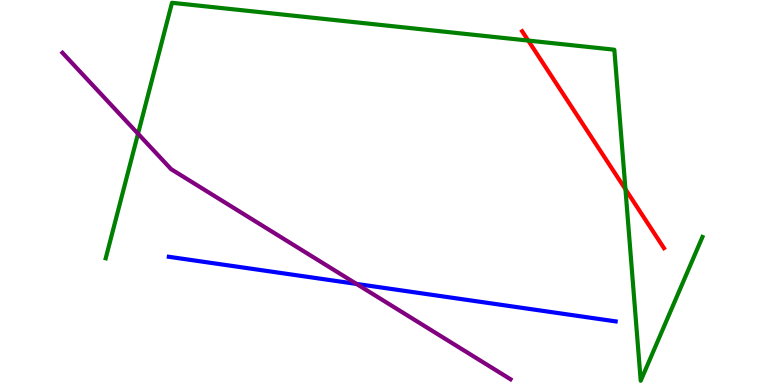[{'lines': ['blue', 'red'], 'intersections': []}, {'lines': ['green', 'red'], 'intersections': [{'x': 6.82, 'y': 8.95}, {'x': 8.07, 'y': 5.08}]}, {'lines': ['purple', 'red'], 'intersections': []}, {'lines': ['blue', 'green'], 'intersections': []}, {'lines': ['blue', 'purple'], 'intersections': [{'x': 4.6, 'y': 2.63}]}, {'lines': ['green', 'purple'], 'intersections': [{'x': 1.78, 'y': 6.53}]}]